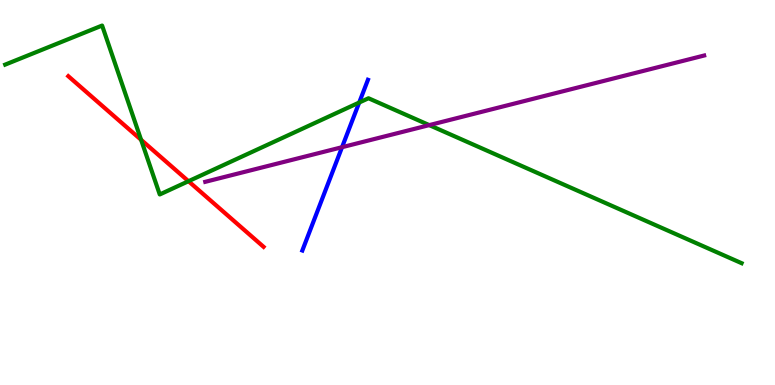[{'lines': ['blue', 'red'], 'intersections': []}, {'lines': ['green', 'red'], 'intersections': [{'x': 1.82, 'y': 6.37}, {'x': 2.43, 'y': 5.29}]}, {'lines': ['purple', 'red'], 'intersections': []}, {'lines': ['blue', 'green'], 'intersections': [{'x': 4.63, 'y': 7.34}]}, {'lines': ['blue', 'purple'], 'intersections': [{'x': 4.41, 'y': 6.18}]}, {'lines': ['green', 'purple'], 'intersections': [{'x': 5.54, 'y': 6.75}]}]